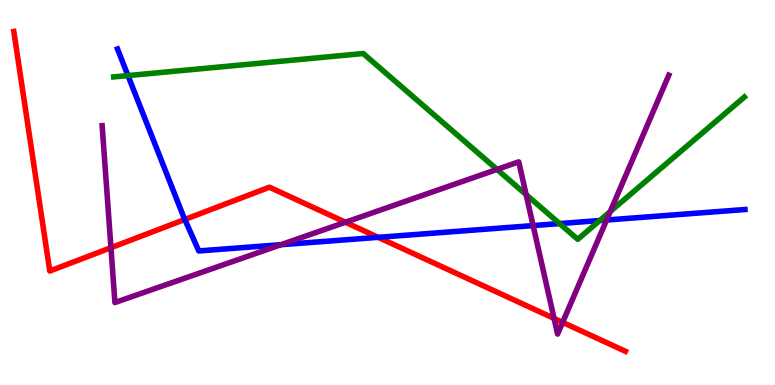[{'lines': ['blue', 'red'], 'intersections': [{'x': 2.38, 'y': 4.3}, {'x': 4.88, 'y': 3.84}]}, {'lines': ['green', 'red'], 'intersections': []}, {'lines': ['purple', 'red'], 'intersections': [{'x': 1.43, 'y': 3.57}, {'x': 4.46, 'y': 4.23}, {'x': 7.15, 'y': 1.73}, {'x': 7.26, 'y': 1.63}]}, {'lines': ['blue', 'green'], 'intersections': [{'x': 1.65, 'y': 8.04}, {'x': 7.22, 'y': 4.19}, {'x': 7.74, 'y': 4.27}]}, {'lines': ['blue', 'purple'], 'intersections': [{'x': 3.62, 'y': 3.64}, {'x': 6.88, 'y': 4.14}, {'x': 7.83, 'y': 4.29}]}, {'lines': ['green', 'purple'], 'intersections': [{'x': 6.41, 'y': 5.6}, {'x': 6.79, 'y': 4.94}, {'x': 7.87, 'y': 4.5}]}]